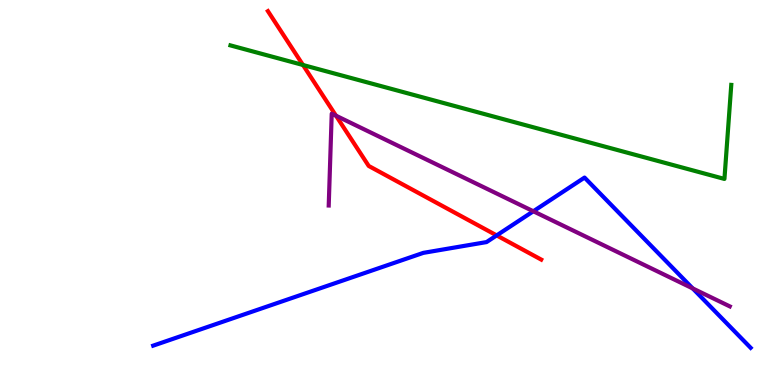[{'lines': ['blue', 'red'], 'intersections': [{'x': 6.41, 'y': 3.89}]}, {'lines': ['green', 'red'], 'intersections': [{'x': 3.91, 'y': 8.31}]}, {'lines': ['purple', 'red'], 'intersections': [{'x': 4.34, 'y': 6.99}]}, {'lines': ['blue', 'green'], 'intersections': []}, {'lines': ['blue', 'purple'], 'intersections': [{'x': 6.88, 'y': 4.51}, {'x': 8.94, 'y': 2.51}]}, {'lines': ['green', 'purple'], 'intersections': []}]